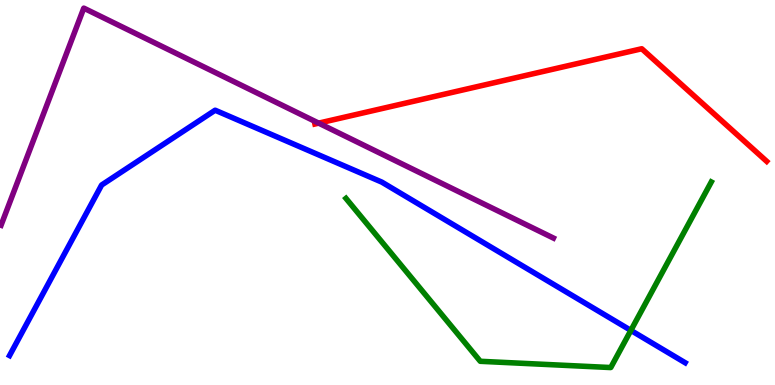[{'lines': ['blue', 'red'], 'intersections': []}, {'lines': ['green', 'red'], 'intersections': []}, {'lines': ['purple', 'red'], 'intersections': [{'x': 4.11, 'y': 6.8}]}, {'lines': ['blue', 'green'], 'intersections': [{'x': 8.14, 'y': 1.42}]}, {'lines': ['blue', 'purple'], 'intersections': []}, {'lines': ['green', 'purple'], 'intersections': []}]